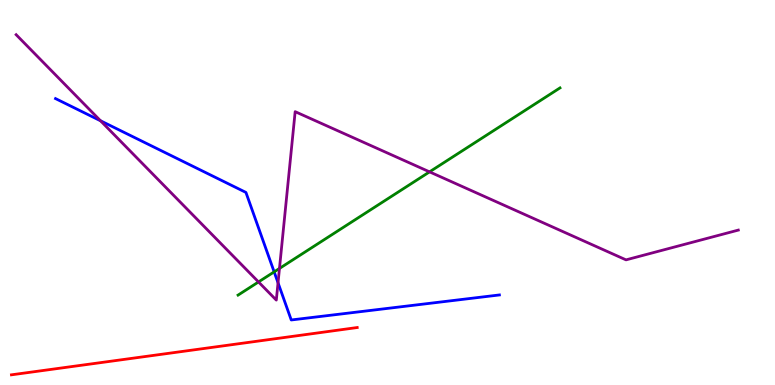[{'lines': ['blue', 'red'], 'intersections': []}, {'lines': ['green', 'red'], 'intersections': []}, {'lines': ['purple', 'red'], 'intersections': []}, {'lines': ['blue', 'green'], 'intersections': [{'x': 3.54, 'y': 2.94}]}, {'lines': ['blue', 'purple'], 'intersections': [{'x': 1.3, 'y': 6.86}, {'x': 3.59, 'y': 2.65}]}, {'lines': ['green', 'purple'], 'intersections': [{'x': 3.34, 'y': 2.68}, {'x': 3.61, 'y': 3.03}, {'x': 5.54, 'y': 5.54}]}]